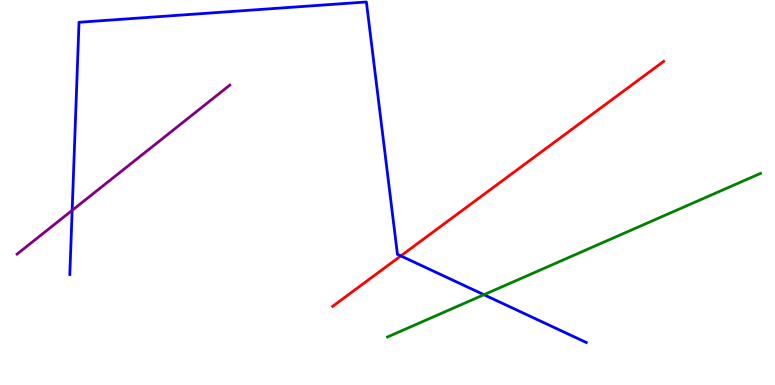[{'lines': ['blue', 'red'], 'intersections': [{'x': 5.17, 'y': 3.35}]}, {'lines': ['green', 'red'], 'intersections': []}, {'lines': ['purple', 'red'], 'intersections': []}, {'lines': ['blue', 'green'], 'intersections': [{'x': 6.24, 'y': 2.35}]}, {'lines': ['blue', 'purple'], 'intersections': [{'x': 0.931, 'y': 4.54}]}, {'lines': ['green', 'purple'], 'intersections': []}]